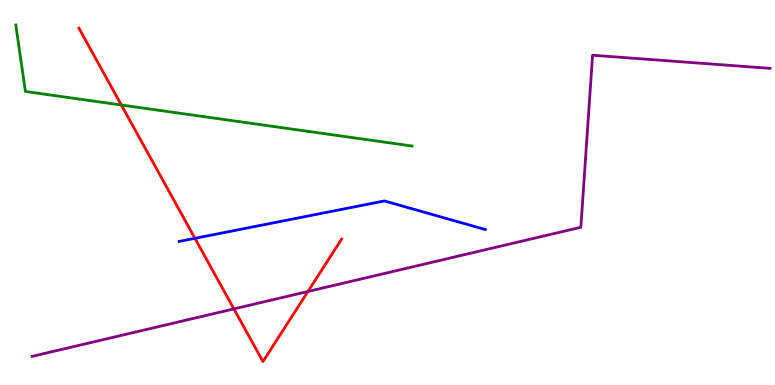[{'lines': ['blue', 'red'], 'intersections': [{'x': 2.52, 'y': 3.81}]}, {'lines': ['green', 'red'], 'intersections': [{'x': 1.57, 'y': 7.27}]}, {'lines': ['purple', 'red'], 'intersections': [{'x': 3.02, 'y': 1.98}, {'x': 3.97, 'y': 2.43}]}, {'lines': ['blue', 'green'], 'intersections': []}, {'lines': ['blue', 'purple'], 'intersections': []}, {'lines': ['green', 'purple'], 'intersections': []}]